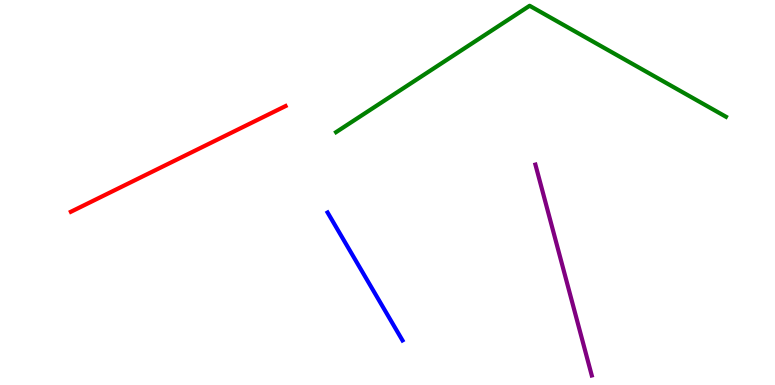[{'lines': ['blue', 'red'], 'intersections': []}, {'lines': ['green', 'red'], 'intersections': []}, {'lines': ['purple', 'red'], 'intersections': []}, {'lines': ['blue', 'green'], 'intersections': []}, {'lines': ['blue', 'purple'], 'intersections': []}, {'lines': ['green', 'purple'], 'intersections': []}]